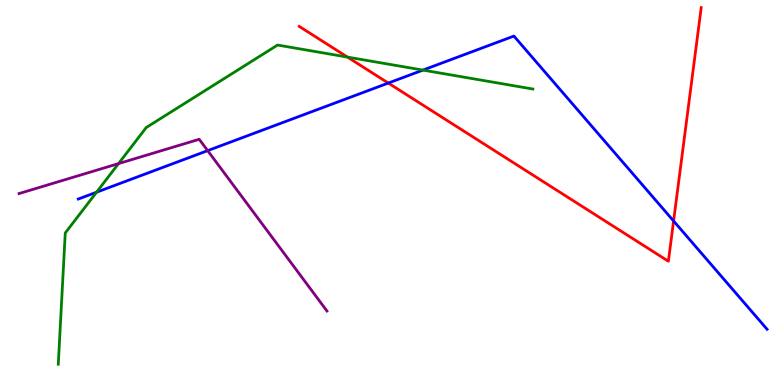[{'lines': ['blue', 'red'], 'intersections': [{'x': 5.01, 'y': 7.84}, {'x': 8.69, 'y': 4.26}]}, {'lines': ['green', 'red'], 'intersections': [{'x': 4.48, 'y': 8.52}]}, {'lines': ['purple', 'red'], 'intersections': []}, {'lines': ['blue', 'green'], 'intersections': [{'x': 1.25, 'y': 5.01}, {'x': 5.46, 'y': 8.18}]}, {'lines': ['blue', 'purple'], 'intersections': [{'x': 2.68, 'y': 6.09}]}, {'lines': ['green', 'purple'], 'intersections': [{'x': 1.53, 'y': 5.75}]}]